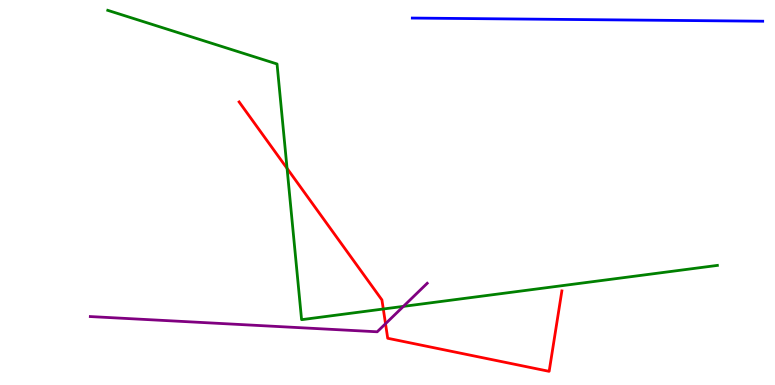[{'lines': ['blue', 'red'], 'intersections': []}, {'lines': ['green', 'red'], 'intersections': [{'x': 3.7, 'y': 5.63}, {'x': 4.95, 'y': 1.97}]}, {'lines': ['purple', 'red'], 'intersections': [{'x': 4.97, 'y': 1.59}]}, {'lines': ['blue', 'green'], 'intersections': []}, {'lines': ['blue', 'purple'], 'intersections': []}, {'lines': ['green', 'purple'], 'intersections': [{'x': 5.21, 'y': 2.04}]}]